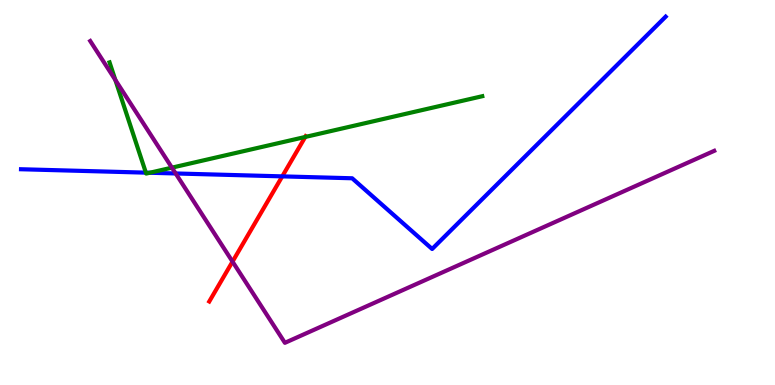[{'lines': ['blue', 'red'], 'intersections': [{'x': 3.64, 'y': 5.42}]}, {'lines': ['green', 'red'], 'intersections': [{'x': 3.94, 'y': 6.44}]}, {'lines': ['purple', 'red'], 'intersections': [{'x': 3.0, 'y': 3.2}]}, {'lines': ['blue', 'green'], 'intersections': [{'x': 1.88, 'y': 5.52}, {'x': 1.93, 'y': 5.51}]}, {'lines': ['blue', 'purple'], 'intersections': [{'x': 2.27, 'y': 5.49}]}, {'lines': ['green', 'purple'], 'intersections': [{'x': 1.49, 'y': 7.92}, {'x': 2.22, 'y': 5.65}]}]